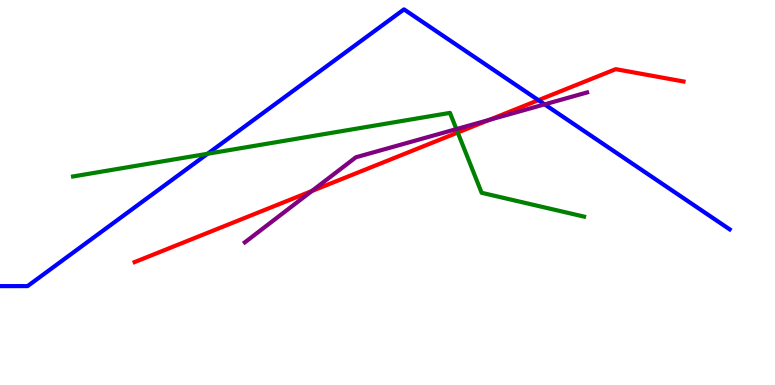[{'lines': ['blue', 'red'], 'intersections': [{'x': 6.95, 'y': 7.4}]}, {'lines': ['green', 'red'], 'intersections': [{'x': 5.91, 'y': 6.56}]}, {'lines': ['purple', 'red'], 'intersections': [{'x': 4.02, 'y': 5.04}, {'x': 6.31, 'y': 6.89}]}, {'lines': ['blue', 'green'], 'intersections': [{'x': 2.68, 'y': 6.01}]}, {'lines': ['blue', 'purple'], 'intersections': [{'x': 7.03, 'y': 7.29}]}, {'lines': ['green', 'purple'], 'intersections': [{'x': 5.89, 'y': 6.65}]}]